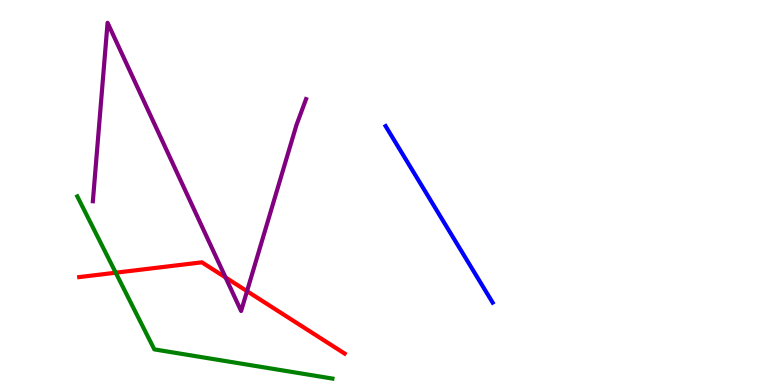[{'lines': ['blue', 'red'], 'intersections': []}, {'lines': ['green', 'red'], 'intersections': [{'x': 1.49, 'y': 2.92}]}, {'lines': ['purple', 'red'], 'intersections': [{'x': 2.91, 'y': 2.79}, {'x': 3.19, 'y': 2.44}]}, {'lines': ['blue', 'green'], 'intersections': []}, {'lines': ['blue', 'purple'], 'intersections': []}, {'lines': ['green', 'purple'], 'intersections': []}]